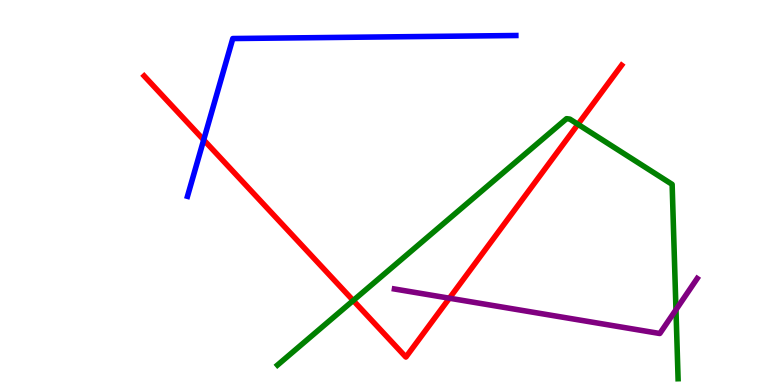[{'lines': ['blue', 'red'], 'intersections': [{'x': 2.63, 'y': 6.37}]}, {'lines': ['green', 'red'], 'intersections': [{'x': 4.56, 'y': 2.19}, {'x': 7.46, 'y': 6.77}]}, {'lines': ['purple', 'red'], 'intersections': [{'x': 5.8, 'y': 2.25}]}, {'lines': ['blue', 'green'], 'intersections': []}, {'lines': ['blue', 'purple'], 'intersections': []}, {'lines': ['green', 'purple'], 'intersections': [{'x': 8.72, 'y': 1.96}]}]